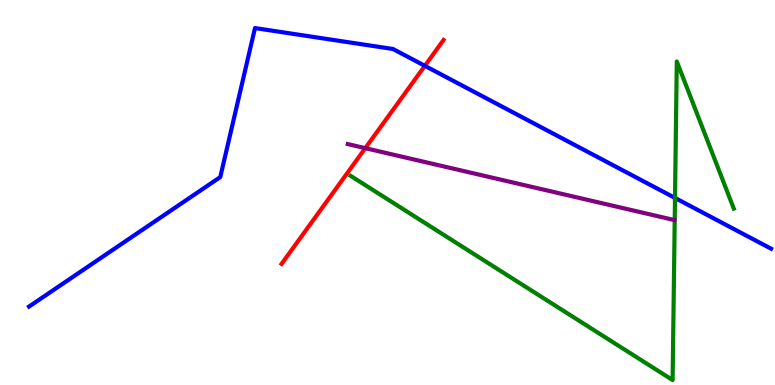[{'lines': ['blue', 'red'], 'intersections': [{'x': 5.48, 'y': 8.29}]}, {'lines': ['green', 'red'], 'intersections': []}, {'lines': ['purple', 'red'], 'intersections': [{'x': 4.71, 'y': 6.15}]}, {'lines': ['blue', 'green'], 'intersections': [{'x': 8.71, 'y': 4.86}]}, {'lines': ['blue', 'purple'], 'intersections': []}, {'lines': ['green', 'purple'], 'intersections': []}]